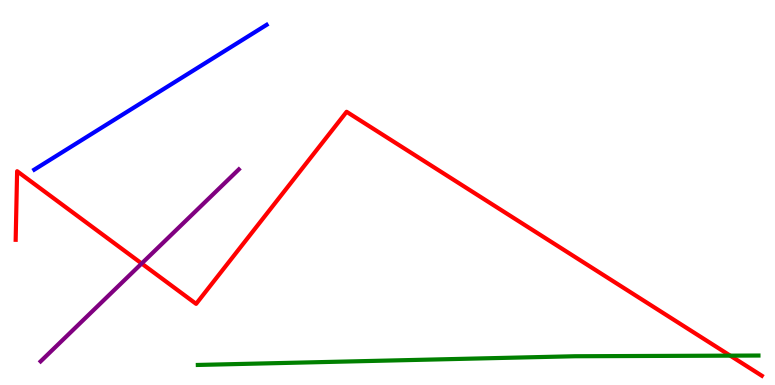[{'lines': ['blue', 'red'], 'intersections': []}, {'lines': ['green', 'red'], 'intersections': [{'x': 9.42, 'y': 0.762}]}, {'lines': ['purple', 'red'], 'intersections': [{'x': 1.83, 'y': 3.16}]}, {'lines': ['blue', 'green'], 'intersections': []}, {'lines': ['blue', 'purple'], 'intersections': []}, {'lines': ['green', 'purple'], 'intersections': []}]